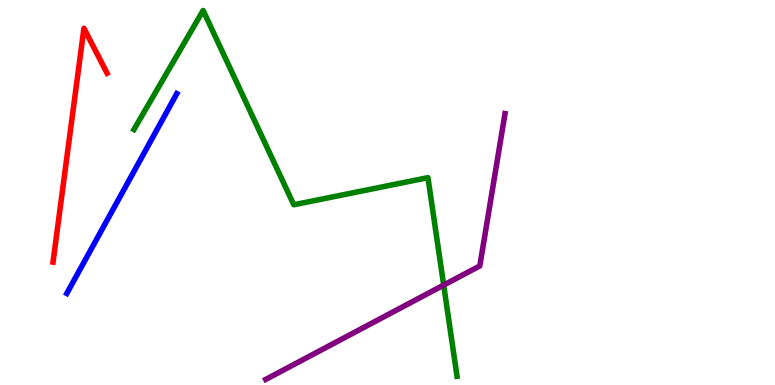[{'lines': ['blue', 'red'], 'intersections': []}, {'lines': ['green', 'red'], 'intersections': []}, {'lines': ['purple', 'red'], 'intersections': []}, {'lines': ['blue', 'green'], 'intersections': []}, {'lines': ['blue', 'purple'], 'intersections': []}, {'lines': ['green', 'purple'], 'intersections': [{'x': 5.72, 'y': 2.6}]}]